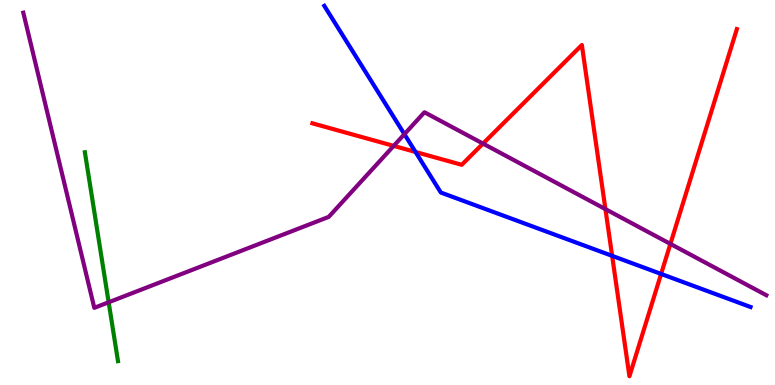[{'lines': ['blue', 'red'], 'intersections': [{'x': 5.36, 'y': 6.05}, {'x': 7.9, 'y': 3.35}, {'x': 8.53, 'y': 2.88}]}, {'lines': ['green', 'red'], 'intersections': []}, {'lines': ['purple', 'red'], 'intersections': [{'x': 5.08, 'y': 6.21}, {'x': 6.23, 'y': 6.27}, {'x': 7.81, 'y': 4.57}, {'x': 8.65, 'y': 3.67}]}, {'lines': ['blue', 'green'], 'intersections': []}, {'lines': ['blue', 'purple'], 'intersections': [{'x': 5.22, 'y': 6.52}]}, {'lines': ['green', 'purple'], 'intersections': [{'x': 1.4, 'y': 2.15}]}]